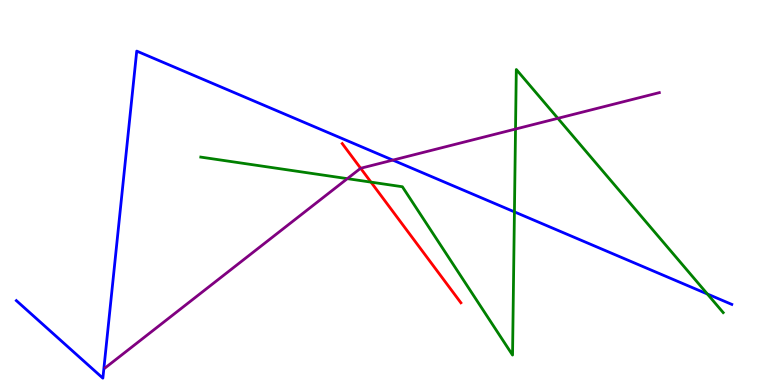[{'lines': ['blue', 'red'], 'intersections': []}, {'lines': ['green', 'red'], 'intersections': [{'x': 4.79, 'y': 5.27}]}, {'lines': ['purple', 'red'], 'intersections': [{'x': 4.65, 'y': 5.63}]}, {'lines': ['blue', 'green'], 'intersections': [{'x': 6.64, 'y': 4.5}, {'x': 9.13, 'y': 2.36}]}, {'lines': ['blue', 'purple'], 'intersections': [{'x': 5.07, 'y': 5.84}]}, {'lines': ['green', 'purple'], 'intersections': [{'x': 4.48, 'y': 5.36}, {'x': 6.65, 'y': 6.65}, {'x': 7.2, 'y': 6.93}]}]